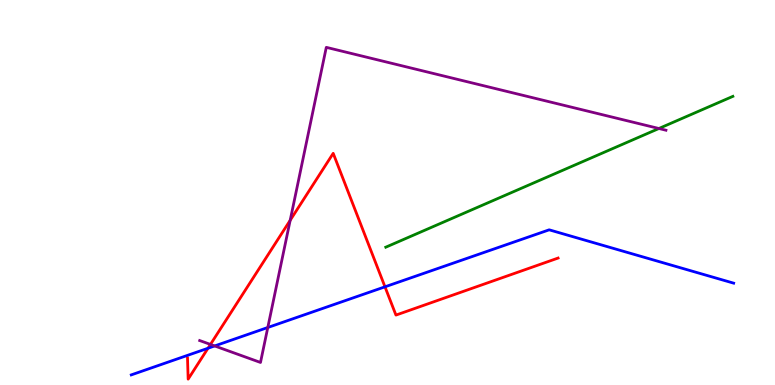[{'lines': ['blue', 'red'], 'intersections': [{'x': 2.68, 'y': 0.954}, {'x': 4.97, 'y': 2.55}]}, {'lines': ['green', 'red'], 'intersections': []}, {'lines': ['purple', 'red'], 'intersections': [{'x': 2.72, 'y': 1.05}, {'x': 3.74, 'y': 4.28}]}, {'lines': ['blue', 'green'], 'intersections': []}, {'lines': ['blue', 'purple'], 'intersections': [{'x': 2.77, 'y': 1.01}, {'x': 3.46, 'y': 1.49}]}, {'lines': ['green', 'purple'], 'intersections': [{'x': 8.5, 'y': 6.66}]}]